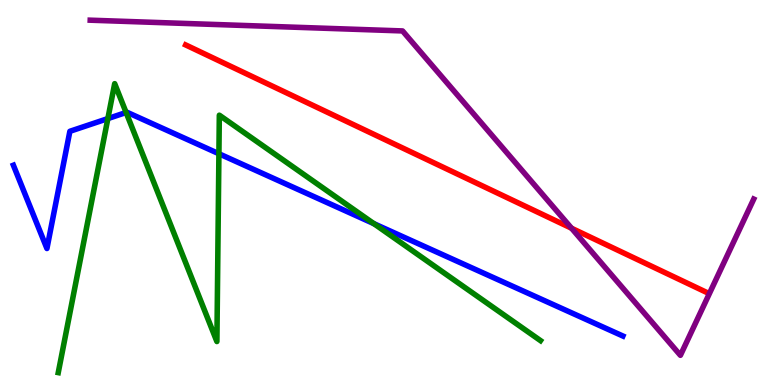[{'lines': ['blue', 'red'], 'intersections': []}, {'lines': ['green', 'red'], 'intersections': []}, {'lines': ['purple', 'red'], 'intersections': [{'x': 7.37, 'y': 4.07}]}, {'lines': ['blue', 'green'], 'intersections': [{'x': 1.39, 'y': 6.92}, {'x': 1.63, 'y': 7.08}, {'x': 2.82, 'y': 6.01}, {'x': 4.82, 'y': 4.19}]}, {'lines': ['blue', 'purple'], 'intersections': []}, {'lines': ['green', 'purple'], 'intersections': []}]